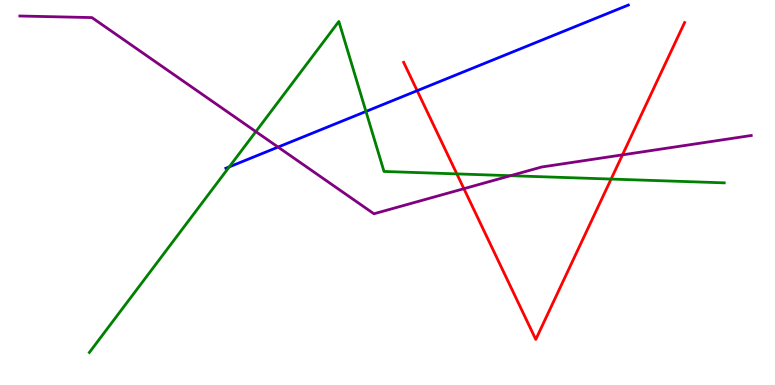[{'lines': ['blue', 'red'], 'intersections': [{'x': 5.38, 'y': 7.64}]}, {'lines': ['green', 'red'], 'intersections': [{'x': 5.89, 'y': 5.48}, {'x': 7.89, 'y': 5.35}]}, {'lines': ['purple', 'red'], 'intersections': [{'x': 5.99, 'y': 5.1}, {'x': 8.03, 'y': 5.98}]}, {'lines': ['blue', 'green'], 'intersections': [{'x': 2.96, 'y': 5.67}, {'x': 4.72, 'y': 7.11}]}, {'lines': ['blue', 'purple'], 'intersections': [{'x': 3.59, 'y': 6.18}]}, {'lines': ['green', 'purple'], 'intersections': [{'x': 3.3, 'y': 6.58}, {'x': 6.59, 'y': 5.44}]}]